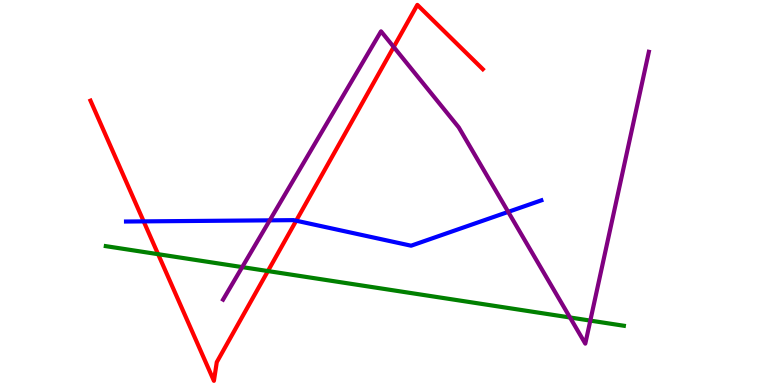[{'lines': ['blue', 'red'], 'intersections': [{'x': 1.85, 'y': 4.25}, {'x': 3.82, 'y': 4.27}]}, {'lines': ['green', 'red'], 'intersections': [{'x': 2.04, 'y': 3.4}, {'x': 3.46, 'y': 2.96}]}, {'lines': ['purple', 'red'], 'intersections': [{'x': 5.08, 'y': 8.78}]}, {'lines': ['blue', 'green'], 'intersections': []}, {'lines': ['blue', 'purple'], 'intersections': [{'x': 3.48, 'y': 4.28}, {'x': 6.56, 'y': 4.5}]}, {'lines': ['green', 'purple'], 'intersections': [{'x': 3.13, 'y': 3.06}, {'x': 7.35, 'y': 1.75}, {'x': 7.62, 'y': 1.67}]}]